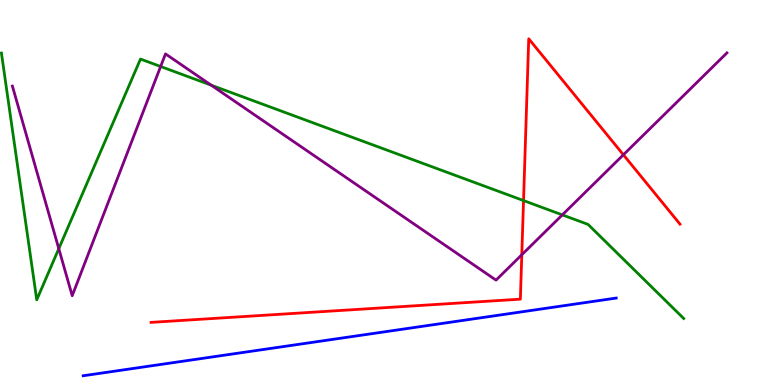[{'lines': ['blue', 'red'], 'intersections': []}, {'lines': ['green', 'red'], 'intersections': [{'x': 6.76, 'y': 4.79}]}, {'lines': ['purple', 'red'], 'intersections': [{'x': 6.73, 'y': 3.38}, {'x': 8.04, 'y': 5.98}]}, {'lines': ['blue', 'green'], 'intersections': []}, {'lines': ['blue', 'purple'], 'intersections': []}, {'lines': ['green', 'purple'], 'intersections': [{'x': 0.759, 'y': 3.54}, {'x': 2.07, 'y': 8.27}, {'x': 2.73, 'y': 7.79}, {'x': 7.26, 'y': 4.42}]}]